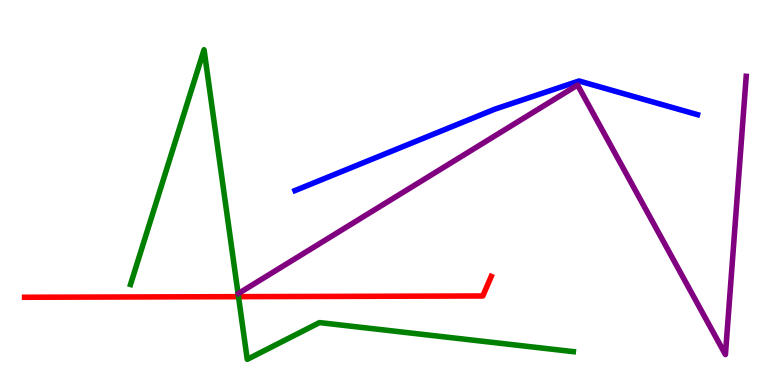[{'lines': ['blue', 'red'], 'intersections': []}, {'lines': ['green', 'red'], 'intersections': [{'x': 3.08, 'y': 2.29}]}, {'lines': ['purple', 'red'], 'intersections': []}, {'lines': ['blue', 'green'], 'intersections': []}, {'lines': ['blue', 'purple'], 'intersections': []}, {'lines': ['green', 'purple'], 'intersections': []}]